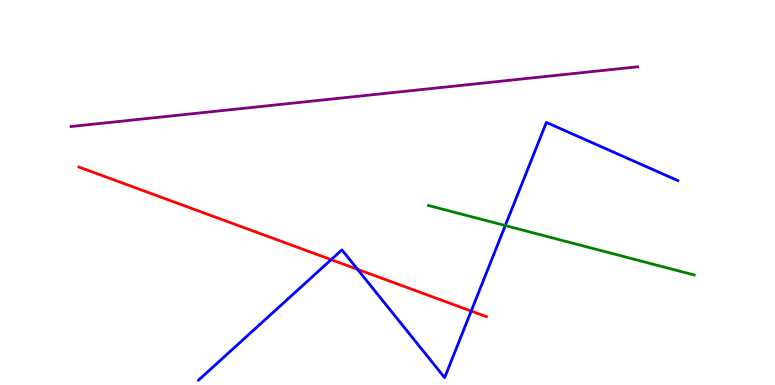[{'lines': ['blue', 'red'], 'intersections': [{'x': 4.27, 'y': 3.26}, {'x': 4.61, 'y': 3.0}, {'x': 6.08, 'y': 1.92}]}, {'lines': ['green', 'red'], 'intersections': []}, {'lines': ['purple', 'red'], 'intersections': []}, {'lines': ['blue', 'green'], 'intersections': [{'x': 6.52, 'y': 4.14}]}, {'lines': ['blue', 'purple'], 'intersections': []}, {'lines': ['green', 'purple'], 'intersections': []}]